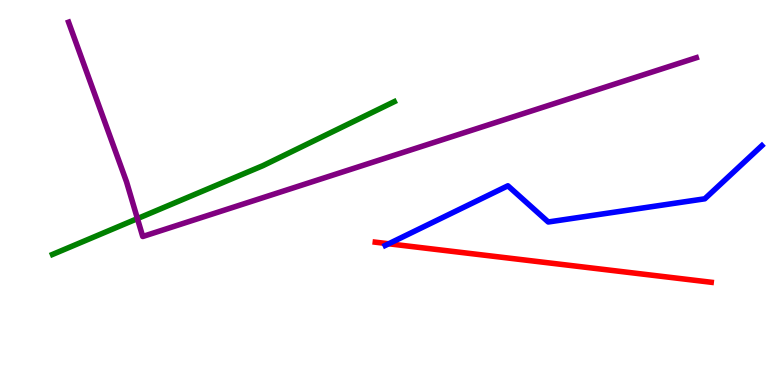[{'lines': ['blue', 'red'], 'intersections': [{'x': 5.02, 'y': 3.67}]}, {'lines': ['green', 'red'], 'intersections': []}, {'lines': ['purple', 'red'], 'intersections': []}, {'lines': ['blue', 'green'], 'intersections': []}, {'lines': ['blue', 'purple'], 'intersections': []}, {'lines': ['green', 'purple'], 'intersections': [{'x': 1.77, 'y': 4.32}]}]